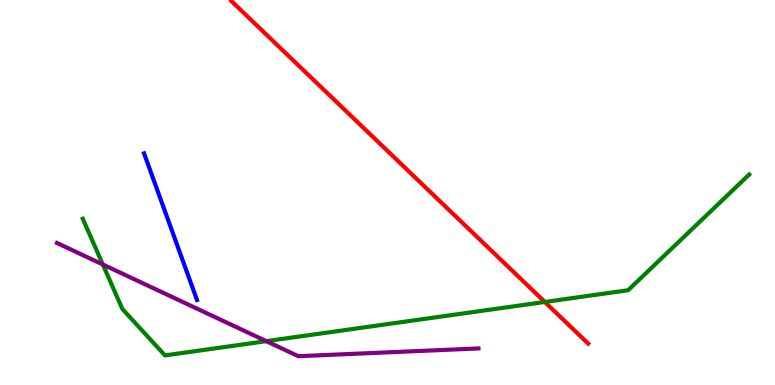[{'lines': ['blue', 'red'], 'intersections': []}, {'lines': ['green', 'red'], 'intersections': [{'x': 7.03, 'y': 2.16}]}, {'lines': ['purple', 'red'], 'intersections': []}, {'lines': ['blue', 'green'], 'intersections': []}, {'lines': ['blue', 'purple'], 'intersections': []}, {'lines': ['green', 'purple'], 'intersections': [{'x': 1.33, 'y': 3.13}, {'x': 3.44, 'y': 1.14}]}]